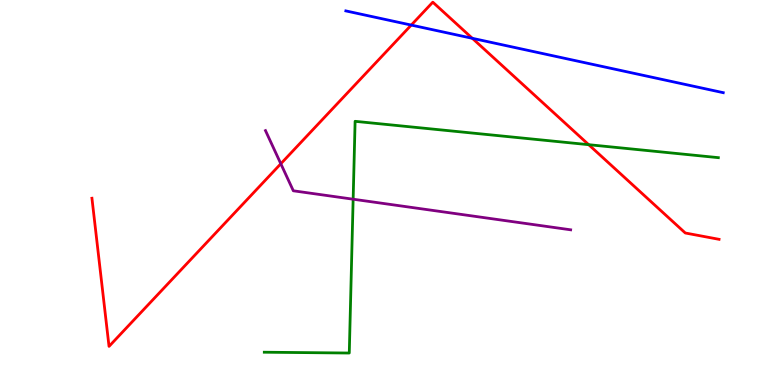[{'lines': ['blue', 'red'], 'intersections': [{'x': 5.31, 'y': 9.35}, {'x': 6.09, 'y': 9.01}]}, {'lines': ['green', 'red'], 'intersections': [{'x': 7.6, 'y': 6.24}]}, {'lines': ['purple', 'red'], 'intersections': [{'x': 3.62, 'y': 5.75}]}, {'lines': ['blue', 'green'], 'intersections': []}, {'lines': ['blue', 'purple'], 'intersections': []}, {'lines': ['green', 'purple'], 'intersections': [{'x': 4.56, 'y': 4.83}]}]